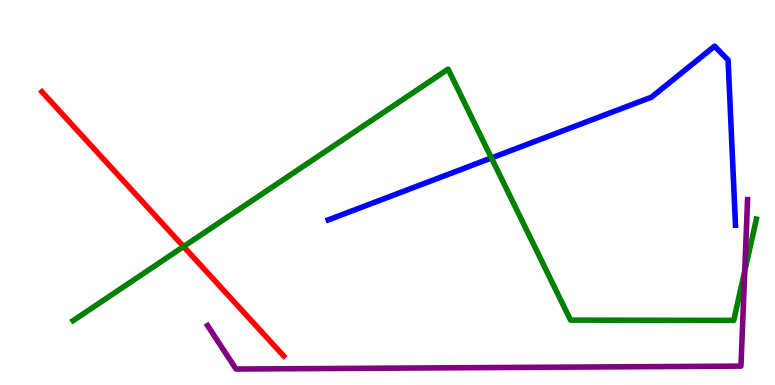[{'lines': ['blue', 'red'], 'intersections': []}, {'lines': ['green', 'red'], 'intersections': [{'x': 2.37, 'y': 3.6}]}, {'lines': ['purple', 'red'], 'intersections': []}, {'lines': ['blue', 'green'], 'intersections': [{'x': 6.34, 'y': 5.9}]}, {'lines': ['blue', 'purple'], 'intersections': []}, {'lines': ['green', 'purple'], 'intersections': [{'x': 9.61, 'y': 2.95}]}]